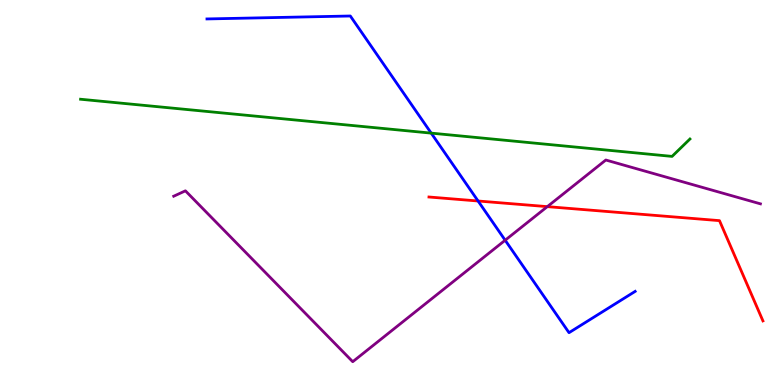[{'lines': ['blue', 'red'], 'intersections': [{'x': 6.17, 'y': 4.78}]}, {'lines': ['green', 'red'], 'intersections': []}, {'lines': ['purple', 'red'], 'intersections': [{'x': 7.06, 'y': 4.63}]}, {'lines': ['blue', 'green'], 'intersections': [{'x': 5.56, 'y': 6.54}]}, {'lines': ['blue', 'purple'], 'intersections': [{'x': 6.52, 'y': 3.76}]}, {'lines': ['green', 'purple'], 'intersections': []}]